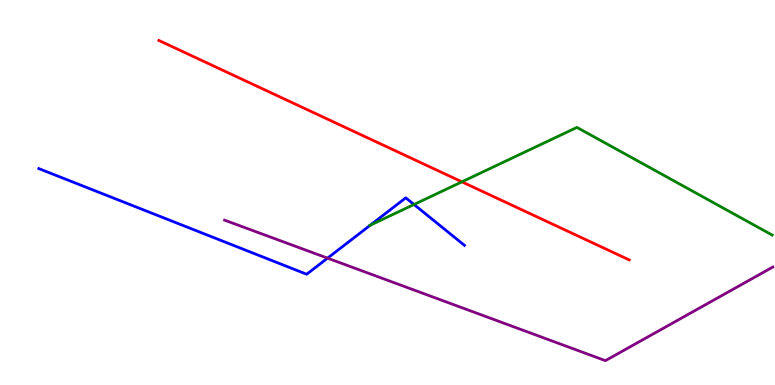[{'lines': ['blue', 'red'], 'intersections': []}, {'lines': ['green', 'red'], 'intersections': [{'x': 5.96, 'y': 5.28}]}, {'lines': ['purple', 'red'], 'intersections': []}, {'lines': ['blue', 'green'], 'intersections': [{'x': 4.78, 'y': 4.15}, {'x': 5.34, 'y': 4.69}]}, {'lines': ['blue', 'purple'], 'intersections': [{'x': 4.23, 'y': 3.3}]}, {'lines': ['green', 'purple'], 'intersections': []}]